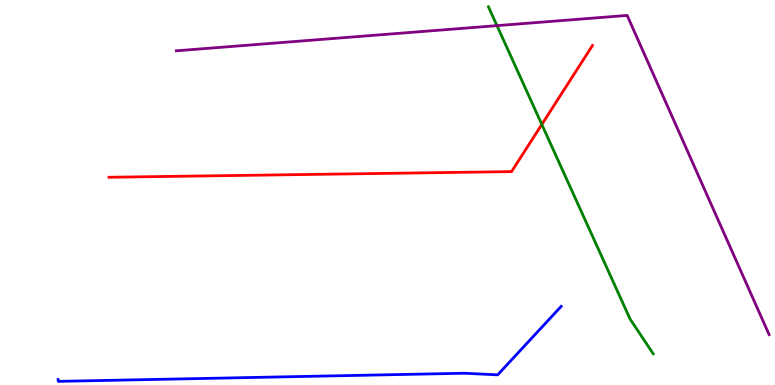[{'lines': ['blue', 'red'], 'intersections': []}, {'lines': ['green', 'red'], 'intersections': [{'x': 6.99, 'y': 6.77}]}, {'lines': ['purple', 'red'], 'intersections': []}, {'lines': ['blue', 'green'], 'intersections': []}, {'lines': ['blue', 'purple'], 'intersections': []}, {'lines': ['green', 'purple'], 'intersections': [{'x': 6.41, 'y': 9.33}]}]